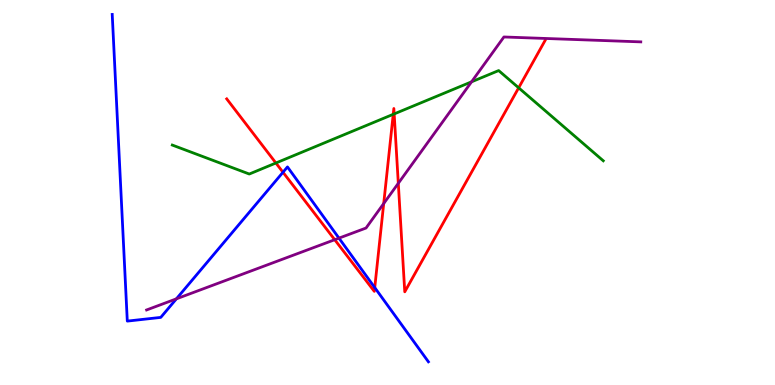[{'lines': ['blue', 'red'], 'intersections': [{'x': 3.65, 'y': 5.53}, {'x': 4.84, 'y': 2.53}]}, {'lines': ['green', 'red'], 'intersections': [{'x': 3.56, 'y': 5.77}, {'x': 5.07, 'y': 7.03}, {'x': 5.09, 'y': 7.04}, {'x': 6.69, 'y': 7.72}]}, {'lines': ['purple', 'red'], 'intersections': [{'x': 4.32, 'y': 3.77}, {'x': 4.95, 'y': 4.71}, {'x': 5.14, 'y': 5.24}]}, {'lines': ['blue', 'green'], 'intersections': []}, {'lines': ['blue', 'purple'], 'intersections': [{'x': 2.28, 'y': 2.24}, {'x': 4.37, 'y': 3.81}]}, {'lines': ['green', 'purple'], 'intersections': [{'x': 6.08, 'y': 7.87}]}]